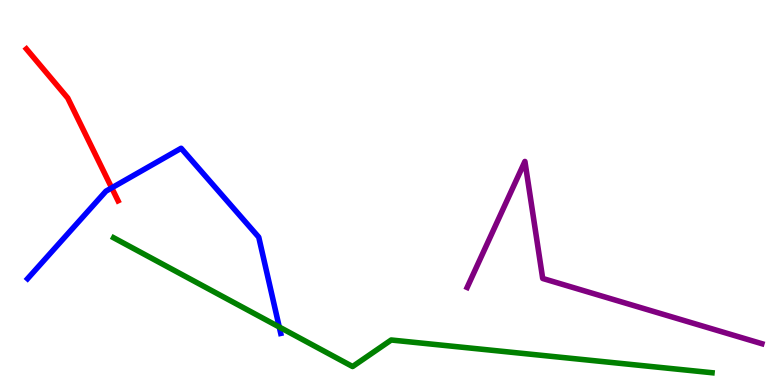[{'lines': ['blue', 'red'], 'intersections': [{'x': 1.44, 'y': 5.12}]}, {'lines': ['green', 'red'], 'intersections': []}, {'lines': ['purple', 'red'], 'intersections': []}, {'lines': ['blue', 'green'], 'intersections': [{'x': 3.6, 'y': 1.51}]}, {'lines': ['blue', 'purple'], 'intersections': []}, {'lines': ['green', 'purple'], 'intersections': []}]